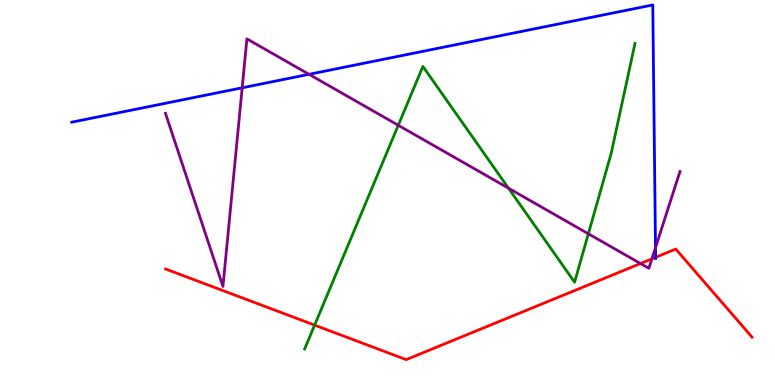[{'lines': ['blue', 'red'], 'intersections': [{'x': 8.46, 'y': 3.32}]}, {'lines': ['green', 'red'], 'intersections': [{'x': 4.06, 'y': 1.56}]}, {'lines': ['purple', 'red'], 'intersections': [{'x': 8.26, 'y': 3.15}, {'x': 8.41, 'y': 3.28}]}, {'lines': ['blue', 'green'], 'intersections': []}, {'lines': ['blue', 'purple'], 'intersections': [{'x': 3.12, 'y': 7.72}, {'x': 3.99, 'y': 8.07}, {'x': 8.46, 'y': 3.57}]}, {'lines': ['green', 'purple'], 'intersections': [{'x': 5.14, 'y': 6.75}, {'x': 6.56, 'y': 5.11}, {'x': 7.59, 'y': 3.93}]}]